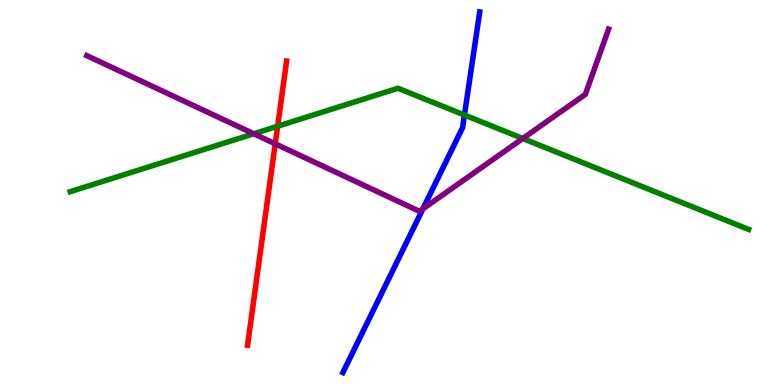[{'lines': ['blue', 'red'], 'intersections': []}, {'lines': ['green', 'red'], 'intersections': [{'x': 3.58, 'y': 6.72}]}, {'lines': ['purple', 'red'], 'intersections': [{'x': 3.55, 'y': 6.26}]}, {'lines': ['blue', 'green'], 'intersections': [{'x': 5.99, 'y': 7.01}]}, {'lines': ['blue', 'purple'], 'intersections': [{'x': 5.46, 'y': 4.57}]}, {'lines': ['green', 'purple'], 'intersections': [{'x': 3.27, 'y': 6.53}, {'x': 6.75, 'y': 6.4}]}]